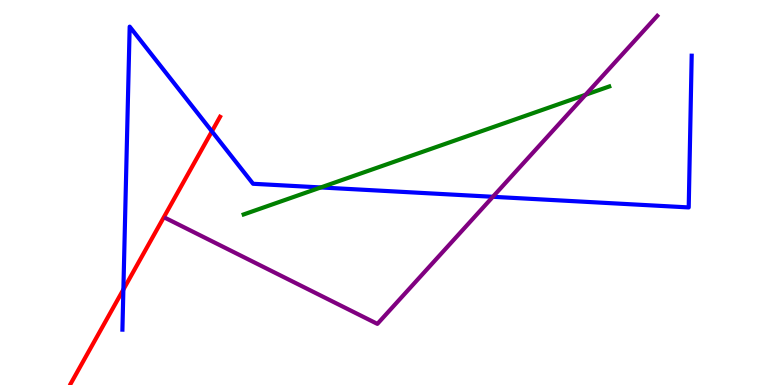[{'lines': ['blue', 'red'], 'intersections': [{'x': 1.59, 'y': 2.48}, {'x': 2.73, 'y': 6.59}]}, {'lines': ['green', 'red'], 'intersections': []}, {'lines': ['purple', 'red'], 'intersections': []}, {'lines': ['blue', 'green'], 'intersections': [{'x': 4.14, 'y': 5.13}]}, {'lines': ['blue', 'purple'], 'intersections': [{'x': 6.36, 'y': 4.89}]}, {'lines': ['green', 'purple'], 'intersections': [{'x': 7.56, 'y': 7.54}]}]